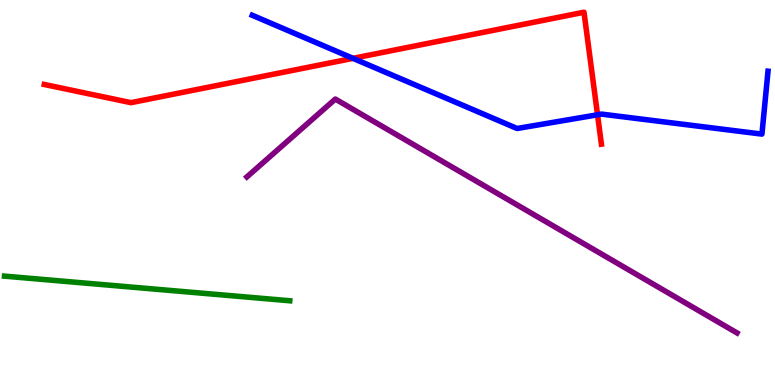[{'lines': ['blue', 'red'], 'intersections': [{'x': 4.55, 'y': 8.48}, {'x': 7.71, 'y': 7.02}]}, {'lines': ['green', 'red'], 'intersections': []}, {'lines': ['purple', 'red'], 'intersections': []}, {'lines': ['blue', 'green'], 'intersections': []}, {'lines': ['blue', 'purple'], 'intersections': []}, {'lines': ['green', 'purple'], 'intersections': []}]